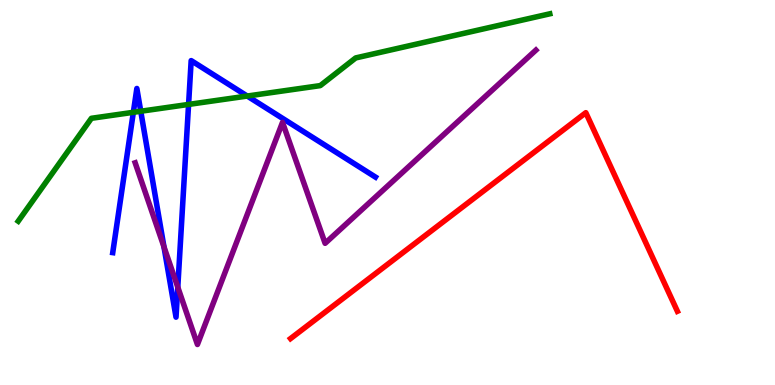[{'lines': ['blue', 'red'], 'intersections': []}, {'lines': ['green', 'red'], 'intersections': []}, {'lines': ['purple', 'red'], 'intersections': []}, {'lines': ['blue', 'green'], 'intersections': [{'x': 1.72, 'y': 7.08}, {'x': 1.82, 'y': 7.11}, {'x': 2.43, 'y': 7.29}, {'x': 3.19, 'y': 7.51}]}, {'lines': ['blue', 'purple'], 'intersections': [{'x': 2.12, 'y': 3.59}, {'x': 2.29, 'y': 2.54}]}, {'lines': ['green', 'purple'], 'intersections': []}]